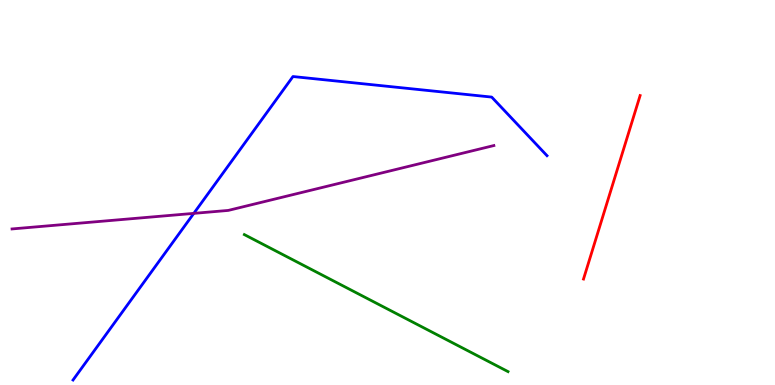[{'lines': ['blue', 'red'], 'intersections': []}, {'lines': ['green', 'red'], 'intersections': []}, {'lines': ['purple', 'red'], 'intersections': []}, {'lines': ['blue', 'green'], 'intersections': []}, {'lines': ['blue', 'purple'], 'intersections': [{'x': 2.5, 'y': 4.46}]}, {'lines': ['green', 'purple'], 'intersections': []}]